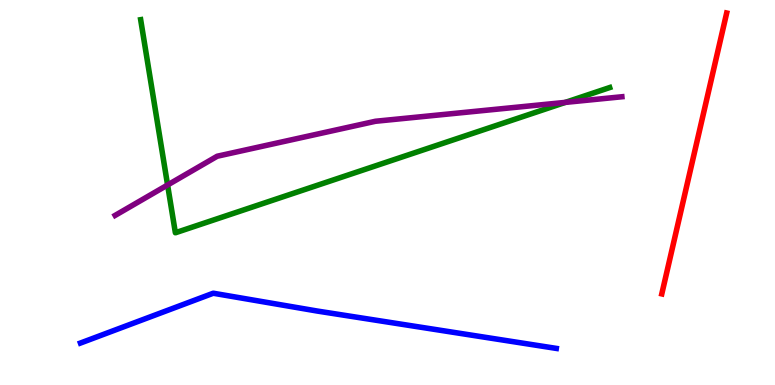[{'lines': ['blue', 'red'], 'intersections': []}, {'lines': ['green', 'red'], 'intersections': []}, {'lines': ['purple', 'red'], 'intersections': []}, {'lines': ['blue', 'green'], 'intersections': []}, {'lines': ['blue', 'purple'], 'intersections': []}, {'lines': ['green', 'purple'], 'intersections': [{'x': 2.16, 'y': 5.2}, {'x': 7.29, 'y': 7.34}]}]